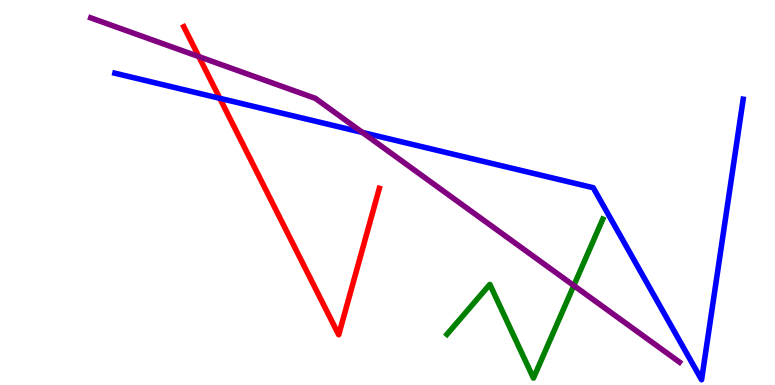[{'lines': ['blue', 'red'], 'intersections': [{'x': 2.84, 'y': 7.45}]}, {'lines': ['green', 'red'], 'intersections': []}, {'lines': ['purple', 'red'], 'intersections': [{'x': 2.57, 'y': 8.53}]}, {'lines': ['blue', 'green'], 'intersections': []}, {'lines': ['blue', 'purple'], 'intersections': [{'x': 4.68, 'y': 6.56}]}, {'lines': ['green', 'purple'], 'intersections': [{'x': 7.4, 'y': 2.58}]}]